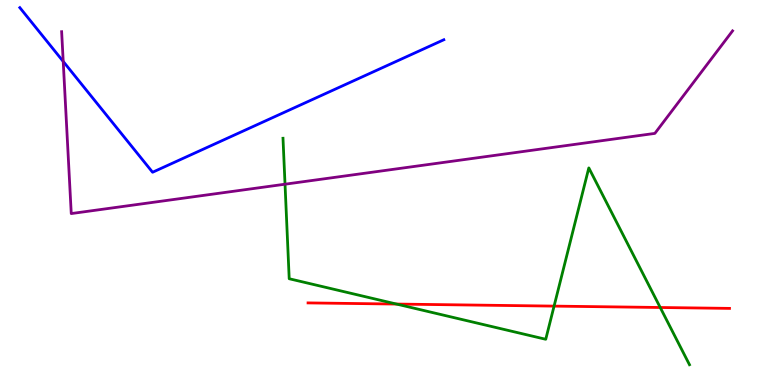[{'lines': ['blue', 'red'], 'intersections': []}, {'lines': ['green', 'red'], 'intersections': [{'x': 5.12, 'y': 2.1}, {'x': 7.15, 'y': 2.05}, {'x': 8.52, 'y': 2.01}]}, {'lines': ['purple', 'red'], 'intersections': []}, {'lines': ['blue', 'green'], 'intersections': []}, {'lines': ['blue', 'purple'], 'intersections': [{'x': 0.816, 'y': 8.4}]}, {'lines': ['green', 'purple'], 'intersections': [{'x': 3.68, 'y': 5.22}]}]